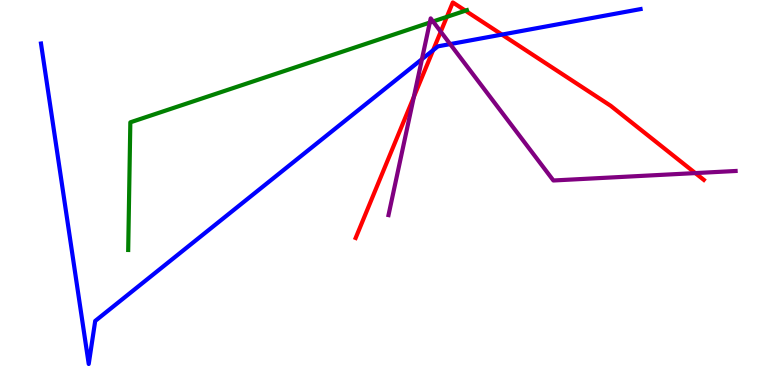[{'lines': ['blue', 'red'], 'intersections': [{'x': 5.59, 'y': 8.7}, {'x': 6.48, 'y': 9.1}]}, {'lines': ['green', 'red'], 'intersections': [{'x': 5.77, 'y': 9.56}, {'x': 6.01, 'y': 9.72}]}, {'lines': ['purple', 'red'], 'intersections': [{'x': 5.34, 'y': 7.48}, {'x': 5.69, 'y': 9.18}, {'x': 8.97, 'y': 5.5}]}, {'lines': ['blue', 'green'], 'intersections': []}, {'lines': ['blue', 'purple'], 'intersections': [{'x': 5.44, 'y': 8.46}, {'x': 5.81, 'y': 8.85}]}, {'lines': ['green', 'purple'], 'intersections': [{'x': 5.55, 'y': 9.41}, {'x': 5.59, 'y': 9.44}]}]